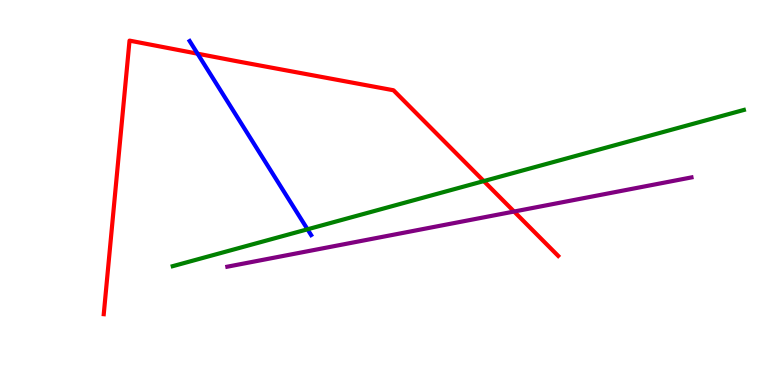[{'lines': ['blue', 'red'], 'intersections': [{'x': 2.55, 'y': 8.61}]}, {'lines': ['green', 'red'], 'intersections': [{'x': 6.24, 'y': 5.3}]}, {'lines': ['purple', 'red'], 'intersections': [{'x': 6.63, 'y': 4.51}]}, {'lines': ['blue', 'green'], 'intersections': [{'x': 3.97, 'y': 4.04}]}, {'lines': ['blue', 'purple'], 'intersections': []}, {'lines': ['green', 'purple'], 'intersections': []}]